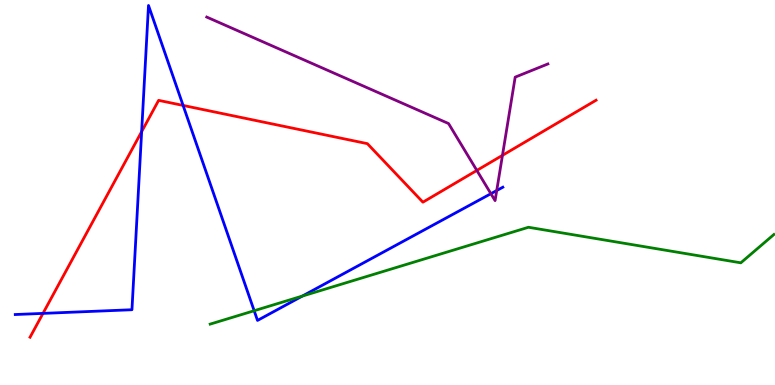[{'lines': ['blue', 'red'], 'intersections': [{'x': 0.555, 'y': 1.86}, {'x': 1.83, 'y': 6.58}, {'x': 2.36, 'y': 7.26}]}, {'lines': ['green', 'red'], 'intersections': []}, {'lines': ['purple', 'red'], 'intersections': [{'x': 6.15, 'y': 5.57}, {'x': 6.48, 'y': 5.97}]}, {'lines': ['blue', 'green'], 'intersections': [{'x': 3.28, 'y': 1.93}, {'x': 3.9, 'y': 2.31}]}, {'lines': ['blue', 'purple'], 'intersections': [{'x': 6.33, 'y': 4.97}, {'x': 6.41, 'y': 5.05}]}, {'lines': ['green', 'purple'], 'intersections': []}]